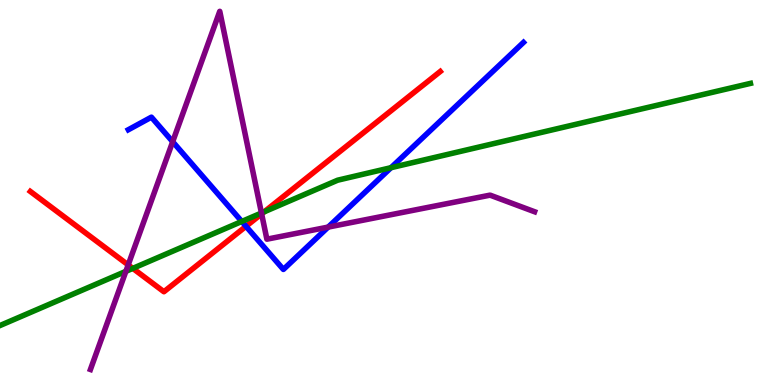[{'lines': ['blue', 'red'], 'intersections': [{'x': 3.17, 'y': 4.12}]}, {'lines': ['green', 'red'], 'intersections': [{'x': 1.71, 'y': 3.03}, {'x': 3.41, 'y': 4.5}]}, {'lines': ['purple', 'red'], 'intersections': [{'x': 1.65, 'y': 3.12}, {'x': 3.38, 'y': 4.45}]}, {'lines': ['blue', 'green'], 'intersections': [{'x': 3.12, 'y': 4.25}, {'x': 5.05, 'y': 5.64}]}, {'lines': ['blue', 'purple'], 'intersections': [{'x': 2.23, 'y': 6.32}, {'x': 4.23, 'y': 4.1}]}, {'lines': ['green', 'purple'], 'intersections': [{'x': 1.62, 'y': 2.95}, {'x': 3.37, 'y': 4.47}]}]